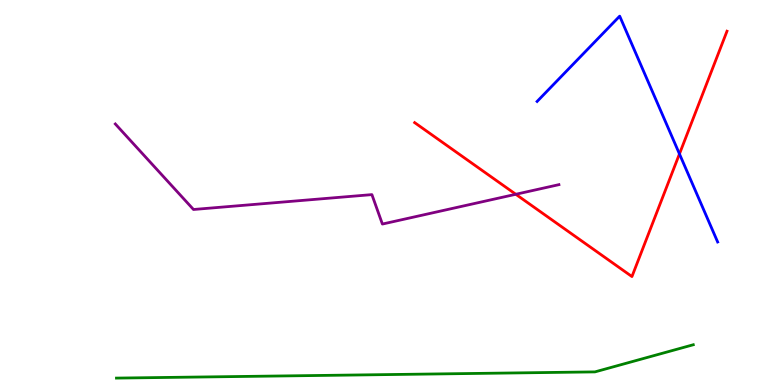[{'lines': ['blue', 'red'], 'intersections': [{'x': 8.77, 'y': 6.0}]}, {'lines': ['green', 'red'], 'intersections': []}, {'lines': ['purple', 'red'], 'intersections': [{'x': 6.66, 'y': 4.95}]}, {'lines': ['blue', 'green'], 'intersections': []}, {'lines': ['blue', 'purple'], 'intersections': []}, {'lines': ['green', 'purple'], 'intersections': []}]